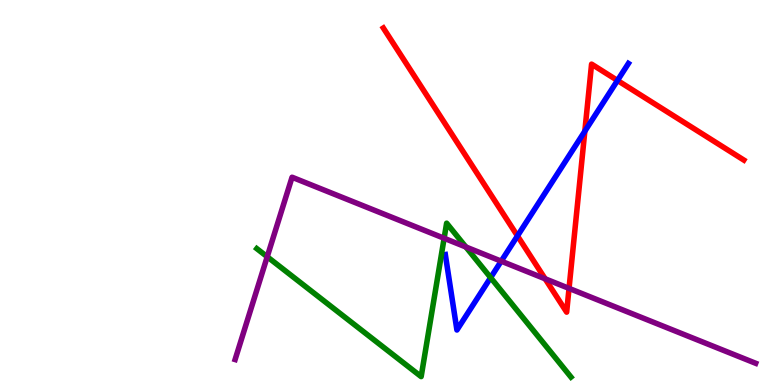[{'lines': ['blue', 'red'], 'intersections': [{'x': 6.68, 'y': 3.87}, {'x': 7.55, 'y': 6.59}, {'x': 7.97, 'y': 7.91}]}, {'lines': ['green', 'red'], 'intersections': []}, {'lines': ['purple', 'red'], 'intersections': [{'x': 7.03, 'y': 2.76}, {'x': 7.34, 'y': 2.51}]}, {'lines': ['blue', 'green'], 'intersections': [{'x': 6.33, 'y': 2.79}]}, {'lines': ['blue', 'purple'], 'intersections': [{'x': 6.47, 'y': 3.22}]}, {'lines': ['green', 'purple'], 'intersections': [{'x': 3.45, 'y': 3.33}, {'x': 5.73, 'y': 3.81}, {'x': 6.01, 'y': 3.58}]}]